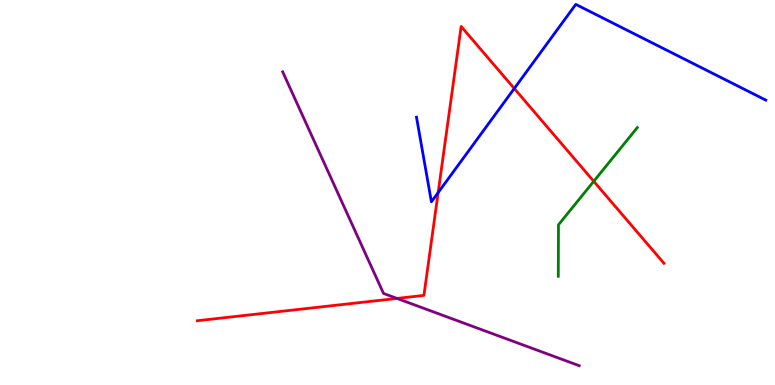[{'lines': ['blue', 'red'], 'intersections': [{'x': 5.65, 'y': 5.0}, {'x': 6.64, 'y': 7.7}]}, {'lines': ['green', 'red'], 'intersections': [{'x': 7.66, 'y': 5.29}]}, {'lines': ['purple', 'red'], 'intersections': [{'x': 5.12, 'y': 2.25}]}, {'lines': ['blue', 'green'], 'intersections': []}, {'lines': ['blue', 'purple'], 'intersections': []}, {'lines': ['green', 'purple'], 'intersections': []}]